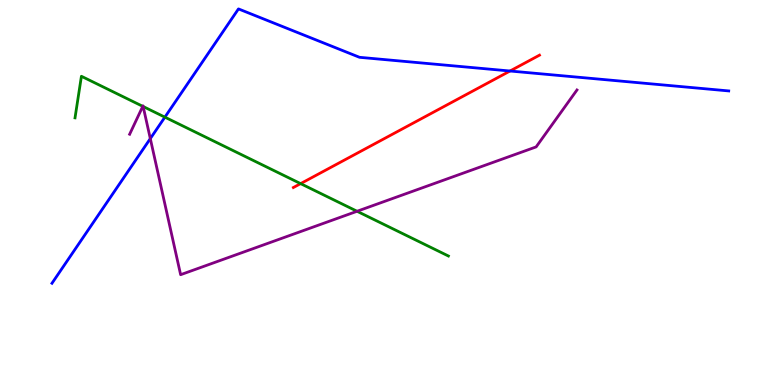[{'lines': ['blue', 'red'], 'intersections': [{'x': 6.58, 'y': 8.16}]}, {'lines': ['green', 'red'], 'intersections': [{'x': 3.88, 'y': 5.23}]}, {'lines': ['purple', 'red'], 'intersections': []}, {'lines': ['blue', 'green'], 'intersections': [{'x': 2.13, 'y': 6.96}]}, {'lines': ['blue', 'purple'], 'intersections': [{'x': 1.94, 'y': 6.4}]}, {'lines': ['green', 'purple'], 'intersections': [{'x': 1.84, 'y': 7.24}, {'x': 1.85, 'y': 7.23}, {'x': 4.61, 'y': 4.51}]}]